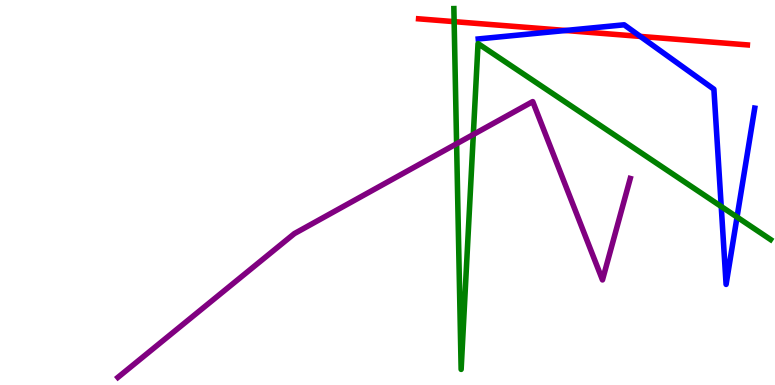[{'lines': ['blue', 'red'], 'intersections': [{'x': 7.3, 'y': 9.21}, {'x': 8.26, 'y': 9.05}]}, {'lines': ['green', 'red'], 'intersections': [{'x': 5.86, 'y': 9.44}]}, {'lines': ['purple', 'red'], 'intersections': []}, {'lines': ['blue', 'green'], 'intersections': [{'x': 9.31, 'y': 4.64}, {'x': 9.51, 'y': 4.36}]}, {'lines': ['blue', 'purple'], 'intersections': []}, {'lines': ['green', 'purple'], 'intersections': [{'x': 5.89, 'y': 6.27}, {'x': 6.11, 'y': 6.51}]}]